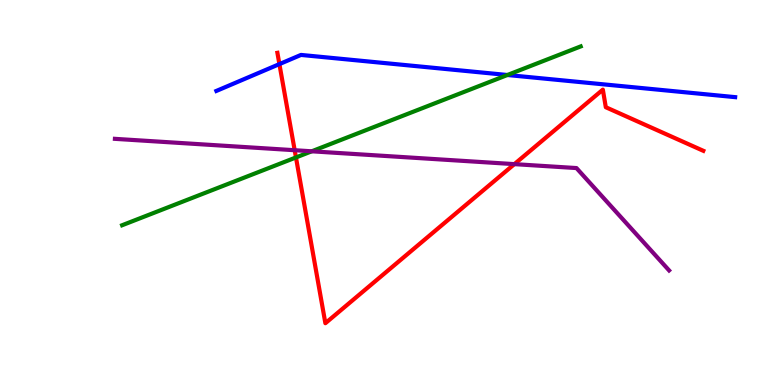[{'lines': ['blue', 'red'], 'intersections': [{'x': 3.61, 'y': 8.33}]}, {'lines': ['green', 'red'], 'intersections': [{'x': 3.82, 'y': 5.91}]}, {'lines': ['purple', 'red'], 'intersections': [{'x': 3.8, 'y': 6.1}, {'x': 6.64, 'y': 5.74}]}, {'lines': ['blue', 'green'], 'intersections': [{'x': 6.55, 'y': 8.05}]}, {'lines': ['blue', 'purple'], 'intersections': []}, {'lines': ['green', 'purple'], 'intersections': [{'x': 4.02, 'y': 6.07}]}]